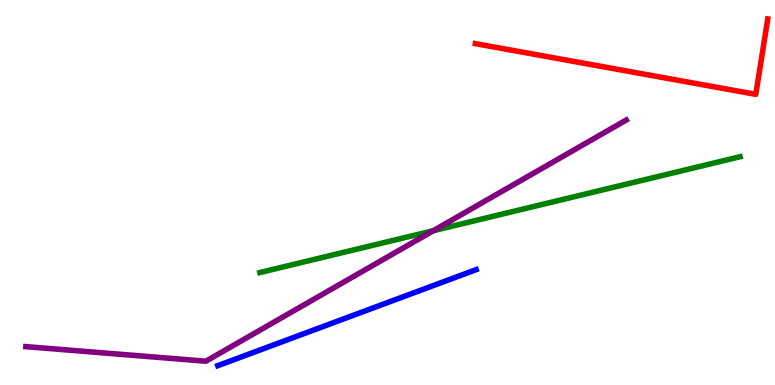[{'lines': ['blue', 'red'], 'intersections': []}, {'lines': ['green', 'red'], 'intersections': []}, {'lines': ['purple', 'red'], 'intersections': []}, {'lines': ['blue', 'green'], 'intersections': []}, {'lines': ['blue', 'purple'], 'intersections': []}, {'lines': ['green', 'purple'], 'intersections': [{'x': 5.59, 'y': 4.01}]}]